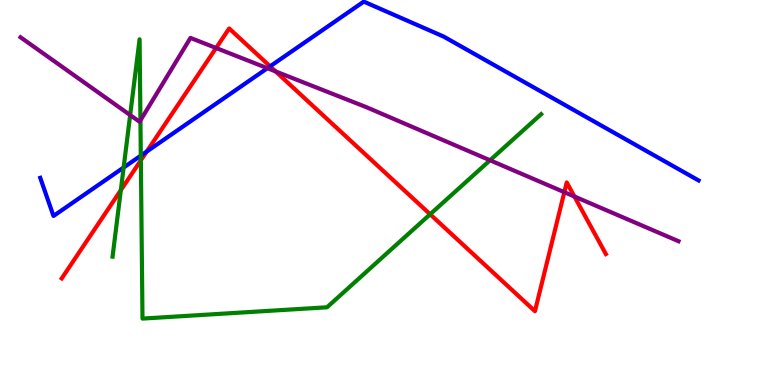[{'lines': ['blue', 'red'], 'intersections': [{'x': 1.89, 'y': 6.06}, {'x': 3.49, 'y': 8.28}]}, {'lines': ['green', 'red'], 'intersections': [{'x': 1.56, 'y': 5.06}, {'x': 1.82, 'y': 5.84}, {'x': 5.55, 'y': 4.43}]}, {'lines': ['purple', 'red'], 'intersections': [{'x': 2.79, 'y': 8.75}, {'x': 3.56, 'y': 8.14}, {'x': 7.28, 'y': 5.01}, {'x': 7.41, 'y': 4.9}]}, {'lines': ['blue', 'green'], 'intersections': [{'x': 1.6, 'y': 5.65}, {'x': 1.82, 'y': 5.96}]}, {'lines': ['blue', 'purple'], 'intersections': [{'x': 3.45, 'y': 8.23}]}, {'lines': ['green', 'purple'], 'intersections': [{'x': 1.68, 'y': 7.01}, {'x': 1.81, 'y': 6.87}, {'x': 6.32, 'y': 5.84}]}]